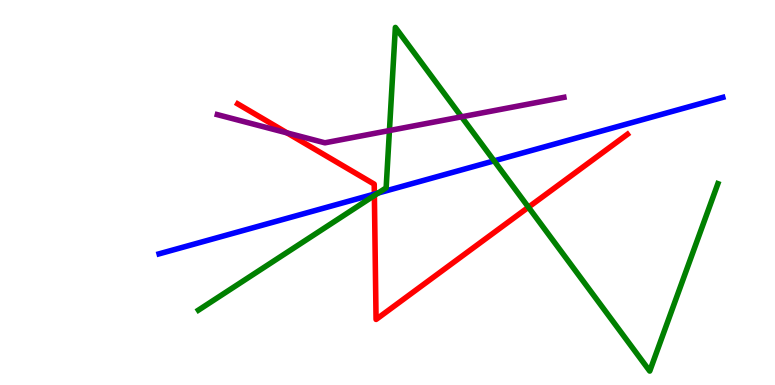[{'lines': ['blue', 'red'], 'intersections': [{'x': 4.83, 'y': 4.96}]}, {'lines': ['green', 'red'], 'intersections': [{'x': 4.83, 'y': 4.92}, {'x': 6.82, 'y': 4.62}]}, {'lines': ['purple', 'red'], 'intersections': [{'x': 3.7, 'y': 6.55}]}, {'lines': ['blue', 'green'], 'intersections': [{'x': 4.88, 'y': 4.99}, {'x': 6.38, 'y': 5.82}]}, {'lines': ['blue', 'purple'], 'intersections': []}, {'lines': ['green', 'purple'], 'intersections': [{'x': 5.02, 'y': 6.61}, {'x': 5.96, 'y': 6.97}]}]